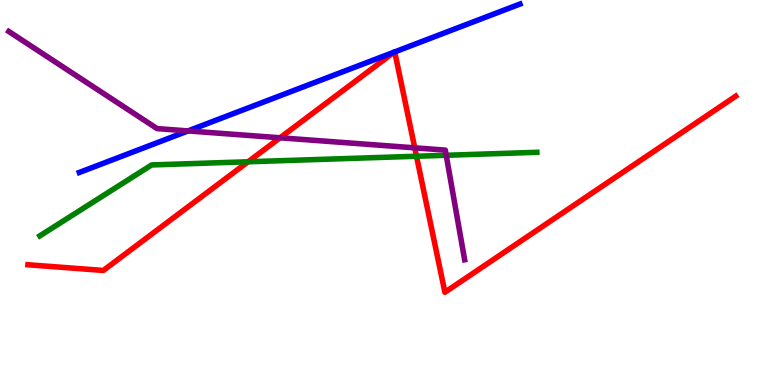[{'lines': ['blue', 'red'], 'intersections': [{'x': 5.09, 'y': 8.65}, {'x': 5.09, 'y': 8.65}]}, {'lines': ['green', 'red'], 'intersections': [{'x': 3.2, 'y': 5.8}, {'x': 5.37, 'y': 5.94}]}, {'lines': ['purple', 'red'], 'intersections': [{'x': 3.61, 'y': 6.42}, {'x': 5.35, 'y': 6.16}]}, {'lines': ['blue', 'green'], 'intersections': []}, {'lines': ['blue', 'purple'], 'intersections': [{'x': 2.43, 'y': 6.6}]}, {'lines': ['green', 'purple'], 'intersections': [{'x': 5.76, 'y': 5.97}]}]